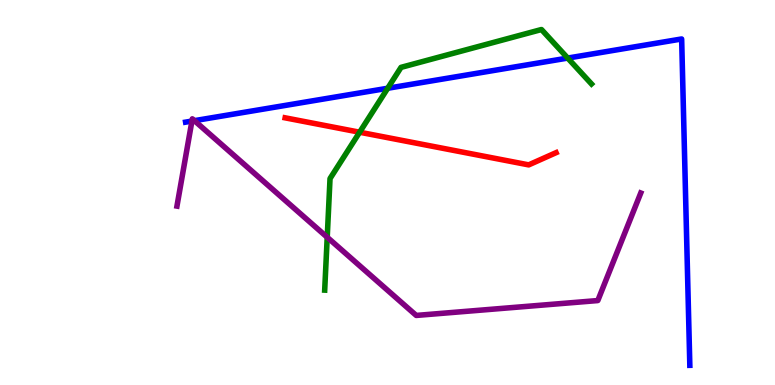[{'lines': ['blue', 'red'], 'intersections': []}, {'lines': ['green', 'red'], 'intersections': [{'x': 4.64, 'y': 6.57}]}, {'lines': ['purple', 'red'], 'intersections': []}, {'lines': ['blue', 'green'], 'intersections': [{'x': 5.0, 'y': 7.71}, {'x': 7.33, 'y': 8.49}]}, {'lines': ['blue', 'purple'], 'intersections': [{'x': 2.48, 'y': 6.85}, {'x': 2.51, 'y': 6.87}]}, {'lines': ['green', 'purple'], 'intersections': [{'x': 4.22, 'y': 3.84}]}]